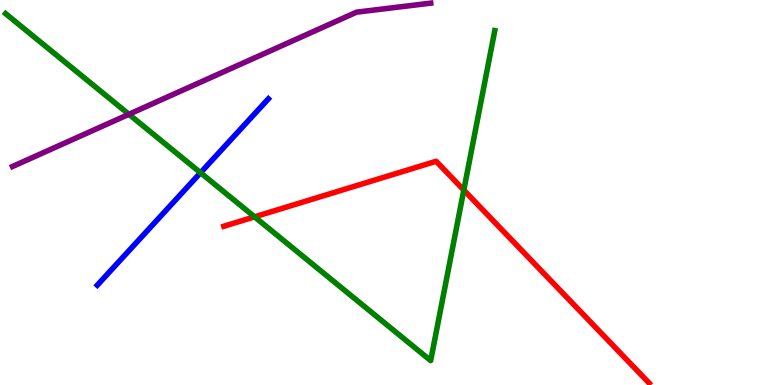[{'lines': ['blue', 'red'], 'intersections': []}, {'lines': ['green', 'red'], 'intersections': [{'x': 3.28, 'y': 4.37}, {'x': 5.98, 'y': 5.06}]}, {'lines': ['purple', 'red'], 'intersections': []}, {'lines': ['blue', 'green'], 'intersections': [{'x': 2.59, 'y': 5.51}]}, {'lines': ['blue', 'purple'], 'intersections': []}, {'lines': ['green', 'purple'], 'intersections': [{'x': 1.66, 'y': 7.03}]}]